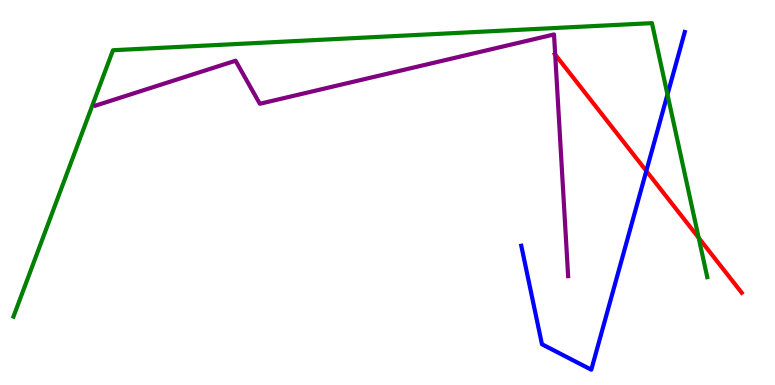[{'lines': ['blue', 'red'], 'intersections': [{'x': 8.34, 'y': 5.56}]}, {'lines': ['green', 'red'], 'intersections': [{'x': 9.02, 'y': 3.82}]}, {'lines': ['purple', 'red'], 'intersections': [{'x': 7.16, 'y': 8.58}]}, {'lines': ['blue', 'green'], 'intersections': [{'x': 8.61, 'y': 7.55}]}, {'lines': ['blue', 'purple'], 'intersections': []}, {'lines': ['green', 'purple'], 'intersections': []}]